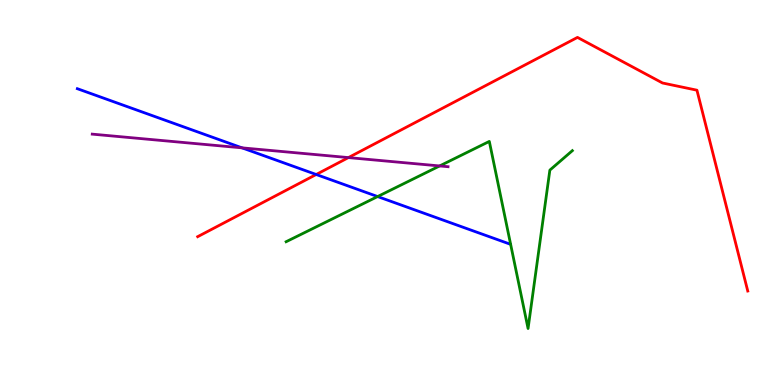[{'lines': ['blue', 'red'], 'intersections': [{'x': 4.08, 'y': 5.47}]}, {'lines': ['green', 'red'], 'intersections': []}, {'lines': ['purple', 'red'], 'intersections': [{'x': 4.5, 'y': 5.91}]}, {'lines': ['blue', 'green'], 'intersections': [{'x': 4.87, 'y': 4.89}]}, {'lines': ['blue', 'purple'], 'intersections': [{'x': 3.12, 'y': 6.16}]}, {'lines': ['green', 'purple'], 'intersections': [{'x': 5.67, 'y': 5.69}]}]